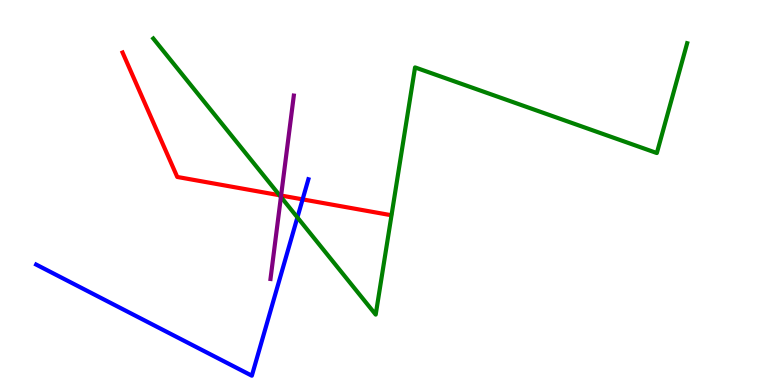[{'lines': ['blue', 'red'], 'intersections': [{'x': 3.9, 'y': 4.82}]}, {'lines': ['green', 'red'], 'intersections': [{'x': 3.61, 'y': 4.93}]}, {'lines': ['purple', 'red'], 'intersections': [{'x': 3.63, 'y': 4.92}]}, {'lines': ['blue', 'green'], 'intersections': [{'x': 3.84, 'y': 4.35}]}, {'lines': ['blue', 'purple'], 'intersections': []}, {'lines': ['green', 'purple'], 'intersections': [{'x': 3.62, 'y': 4.88}]}]